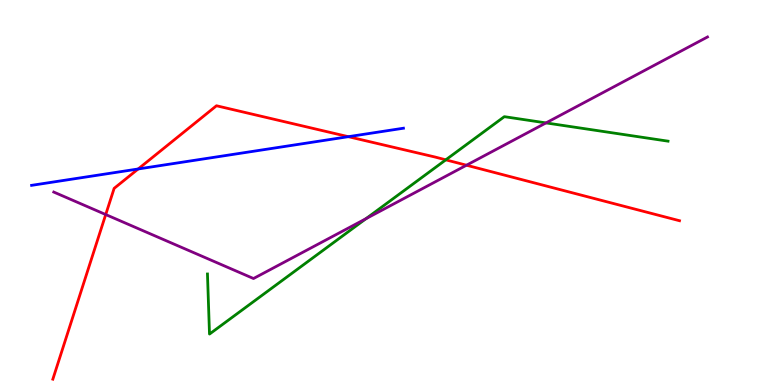[{'lines': ['blue', 'red'], 'intersections': [{'x': 1.78, 'y': 5.61}, {'x': 4.49, 'y': 6.45}]}, {'lines': ['green', 'red'], 'intersections': [{'x': 5.75, 'y': 5.85}]}, {'lines': ['purple', 'red'], 'intersections': [{'x': 1.36, 'y': 4.43}, {'x': 6.02, 'y': 5.71}]}, {'lines': ['blue', 'green'], 'intersections': []}, {'lines': ['blue', 'purple'], 'intersections': []}, {'lines': ['green', 'purple'], 'intersections': [{'x': 4.72, 'y': 4.32}, {'x': 7.05, 'y': 6.81}]}]